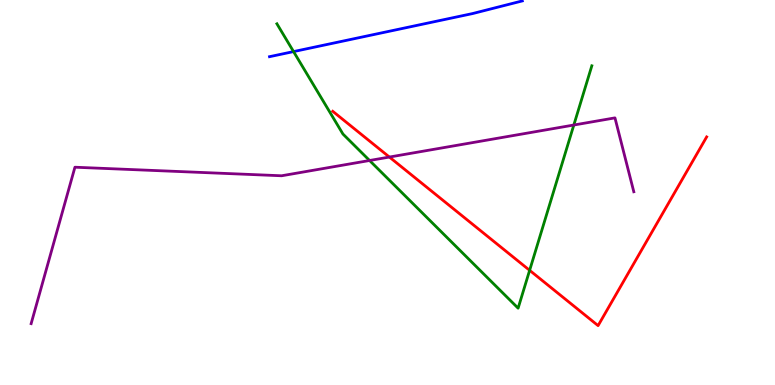[{'lines': ['blue', 'red'], 'intersections': []}, {'lines': ['green', 'red'], 'intersections': [{'x': 6.83, 'y': 2.98}]}, {'lines': ['purple', 'red'], 'intersections': [{'x': 5.02, 'y': 5.92}]}, {'lines': ['blue', 'green'], 'intersections': [{'x': 3.79, 'y': 8.66}]}, {'lines': ['blue', 'purple'], 'intersections': []}, {'lines': ['green', 'purple'], 'intersections': [{'x': 4.77, 'y': 5.83}, {'x': 7.4, 'y': 6.75}]}]